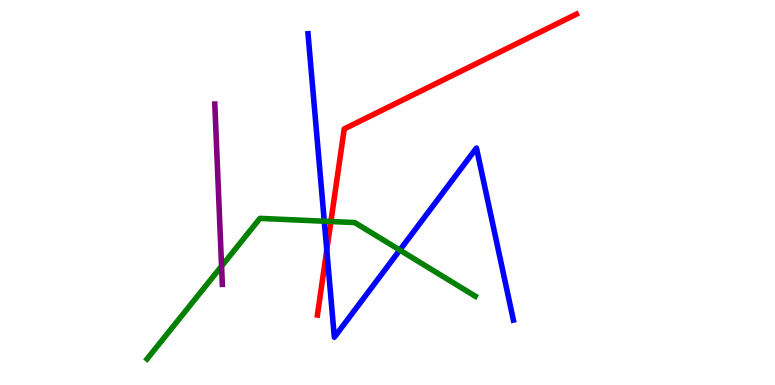[{'lines': ['blue', 'red'], 'intersections': [{'x': 4.22, 'y': 3.5}]}, {'lines': ['green', 'red'], 'intersections': [{'x': 4.27, 'y': 4.25}]}, {'lines': ['purple', 'red'], 'intersections': []}, {'lines': ['blue', 'green'], 'intersections': [{'x': 4.18, 'y': 4.25}, {'x': 5.16, 'y': 3.5}]}, {'lines': ['blue', 'purple'], 'intersections': []}, {'lines': ['green', 'purple'], 'intersections': [{'x': 2.86, 'y': 3.09}]}]